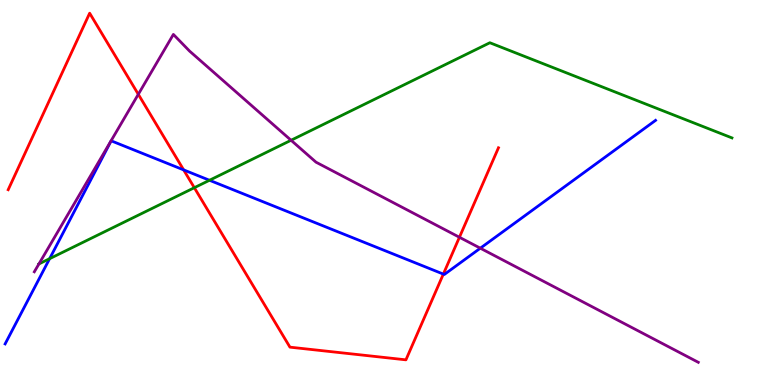[{'lines': ['blue', 'red'], 'intersections': [{'x': 2.37, 'y': 5.59}, {'x': 5.72, 'y': 2.88}]}, {'lines': ['green', 'red'], 'intersections': [{'x': 2.51, 'y': 5.12}]}, {'lines': ['purple', 'red'], 'intersections': [{'x': 1.78, 'y': 7.55}, {'x': 5.93, 'y': 3.84}]}, {'lines': ['blue', 'green'], 'intersections': [{'x': 0.64, 'y': 3.28}, {'x': 2.7, 'y': 5.32}]}, {'lines': ['blue', 'purple'], 'intersections': [{'x': 6.2, 'y': 3.55}]}, {'lines': ['green', 'purple'], 'intersections': [{'x': 0.502, 'y': 3.14}, {'x': 3.76, 'y': 6.36}]}]